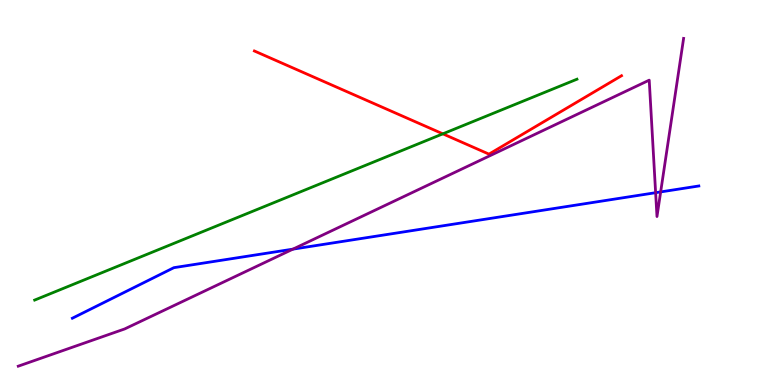[{'lines': ['blue', 'red'], 'intersections': []}, {'lines': ['green', 'red'], 'intersections': [{'x': 5.71, 'y': 6.52}]}, {'lines': ['purple', 'red'], 'intersections': []}, {'lines': ['blue', 'green'], 'intersections': []}, {'lines': ['blue', 'purple'], 'intersections': [{'x': 3.78, 'y': 3.53}, {'x': 8.46, 'y': 4.99}, {'x': 8.52, 'y': 5.02}]}, {'lines': ['green', 'purple'], 'intersections': []}]